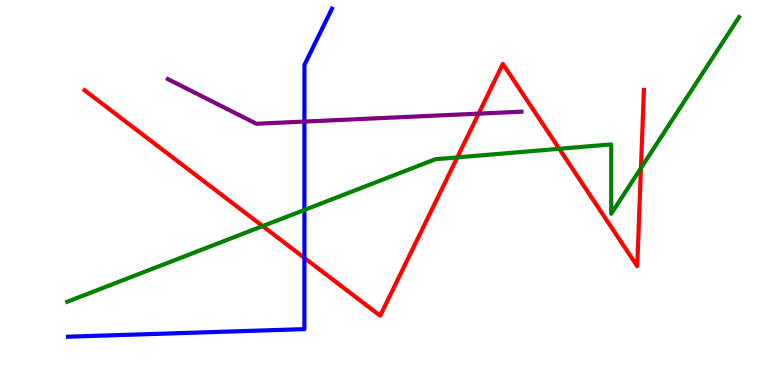[{'lines': ['blue', 'red'], 'intersections': [{'x': 3.93, 'y': 3.3}]}, {'lines': ['green', 'red'], 'intersections': [{'x': 3.39, 'y': 4.13}, {'x': 5.9, 'y': 5.91}, {'x': 7.22, 'y': 6.14}, {'x': 8.27, 'y': 5.63}]}, {'lines': ['purple', 'red'], 'intersections': [{'x': 6.18, 'y': 7.05}]}, {'lines': ['blue', 'green'], 'intersections': [{'x': 3.93, 'y': 4.55}]}, {'lines': ['blue', 'purple'], 'intersections': [{'x': 3.93, 'y': 6.84}]}, {'lines': ['green', 'purple'], 'intersections': []}]